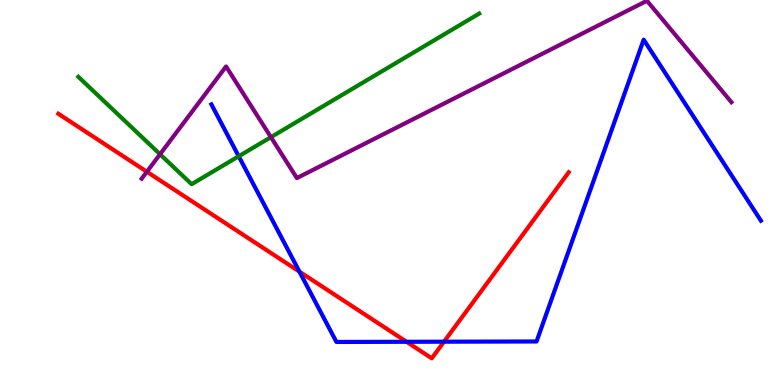[{'lines': ['blue', 'red'], 'intersections': [{'x': 3.86, 'y': 2.94}, {'x': 5.25, 'y': 1.12}, {'x': 5.73, 'y': 1.12}]}, {'lines': ['green', 'red'], 'intersections': []}, {'lines': ['purple', 'red'], 'intersections': [{'x': 1.9, 'y': 5.54}]}, {'lines': ['blue', 'green'], 'intersections': [{'x': 3.08, 'y': 5.94}]}, {'lines': ['blue', 'purple'], 'intersections': []}, {'lines': ['green', 'purple'], 'intersections': [{'x': 2.06, 'y': 5.99}, {'x': 3.5, 'y': 6.44}]}]